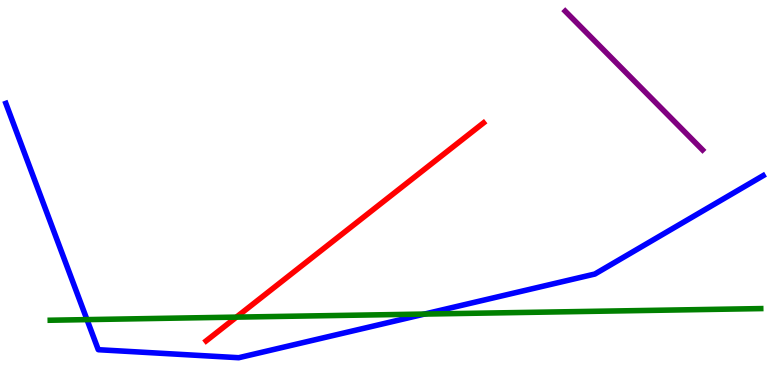[{'lines': ['blue', 'red'], 'intersections': []}, {'lines': ['green', 'red'], 'intersections': [{'x': 3.05, 'y': 1.76}]}, {'lines': ['purple', 'red'], 'intersections': []}, {'lines': ['blue', 'green'], 'intersections': [{'x': 1.12, 'y': 1.7}, {'x': 5.48, 'y': 1.84}]}, {'lines': ['blue', 'purple'], 'intersections': []}, {'lines': ['green', 'purple'], 'intersections': []}]